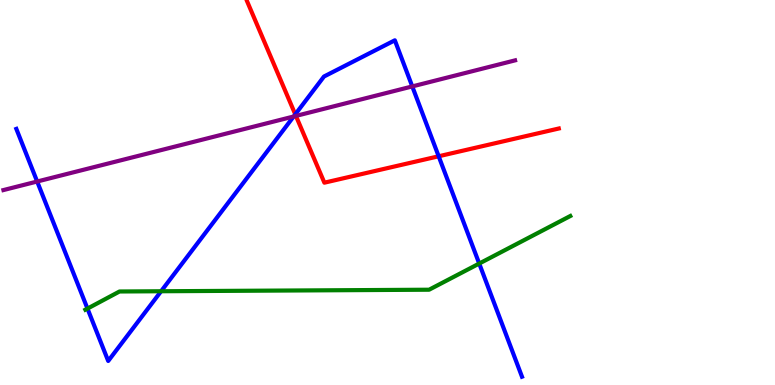[{'lines': ['blue', 'red'], 'intersections': [{'x': 3.81, 'y': 7.03}, {'x': 5.66, 'y': 5.94}]}, {'lines': ['green', 'red'], 'intersections': []}, {'lines': ['purple', 'red'], 'intersections': [{'x': 3.82, 'y': 6.99}]}, {'lines': ['blue', 'green'], 'intersections': [{'x': 1.13, 'y': 1.98}, {'x': 2.08, 'y': 2.44}, {'x': 6.18, 'y': 3.15}]}, {'lines': ['blue', 'purple'], 'intersections': [{'x': 0.48, 'y': 5.29}, {'x': 3.79, 'y': 6.97}, {'x': 5.32, 'y': 7.76}]}, {'lines': ['green', 'purple'], 'intersections': []}]